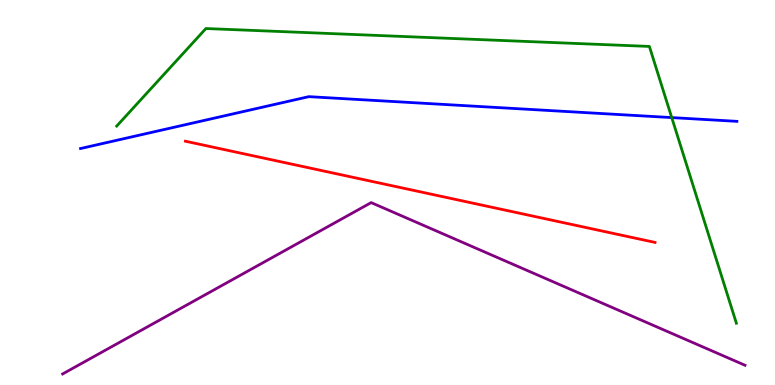[{'lines': ['blue', 'red'], 'intersections': []}, {'lines': ['green', 'red'], 'intersections': []}, {'lines': ['purple', 'red'], 'intersections': []}, {'lines': ['blue', 'green'], 'intersections': [{'x': 8.67, 'y': 6.95}]}, {'lines': ['blue', 'purple'], 'intersections': []}, {'lines': ['green', 'purple'], 'intersections': []}]